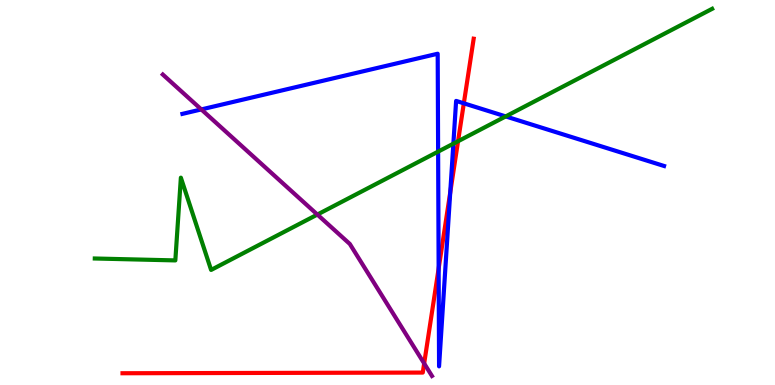[{'lines': ['blue', 'red'], 'intersections': [{'x': 5.66, 'y': 3.02}, {'x': 5.81, 'y': 5.0}, {'x': 5.98, 'y': 7.32}]}, {'lines': ['green', 'red'], 'intersections': [{'x': 5.91, 'y': 6.33}]}, {'lines': ['purple', 'red'], 'intersections': [{'x': 5.47, 'y': 0.56}]}, {'lines': ['blue', 'green'], 'intersections': [{'x': 5.65, 'y': 6.06}, {'x': 5.85, 'y': 6.27}, {'x': 6.53, 'y': 6.98}]}, {'lines': ['blue', 'purple'], 'intersections': [{'x': 2.6, 'y': 7.16}]}, {'lines': ['green', 'purple'], 'intersections': [{'x': 4.09, 'y': 4.43}]}]